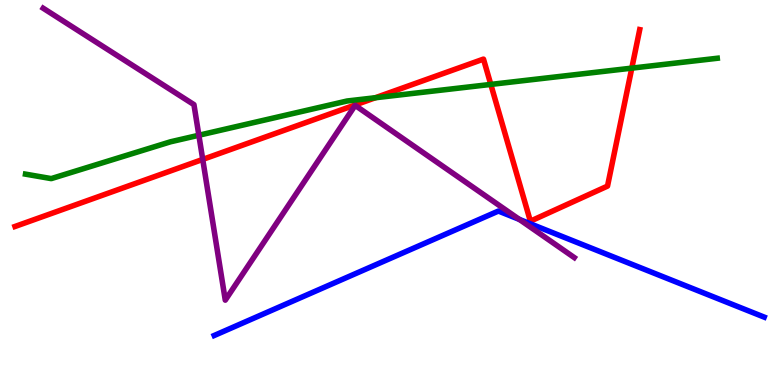[{'lines': ['blue', 'red'], 'intersections': []}, {'lines': ['green', 'red'], 'intersections': [{'x': 4.84, 'y': 7.46}, {'x': 6.33, 'y': 7.81}, {'x': 8.15, 'y': 8.23}]}, {'lines': ['purple', 'red'], 'intersections': [{'x': 2.62, 'y': 5.86}]}, {'lines': ['blue', 'green'], 'intersections': []}, {'lines': ['blue', 'purple'], 'intersections': [{'x': 6.7, 'y': 4.3}]}, {'lines': ['green', 'purple'], 'intersections': [{'x': 2.57, 'y': 6.49}]}]